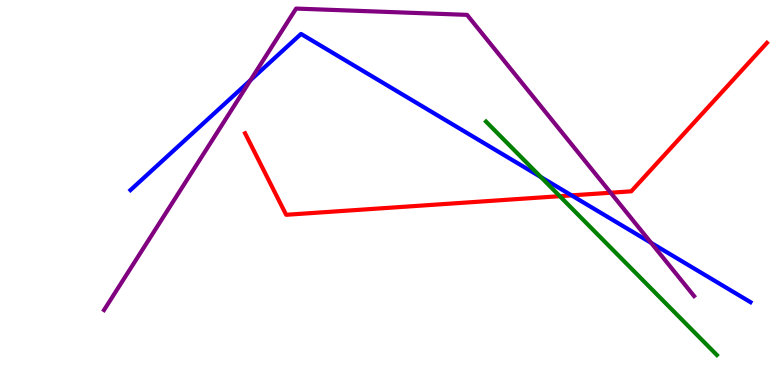[{'lines': ['blue', 'red'], 'intersections': [{'x': 7.38, 'y': 4.93}]}, {'lines': ['green', 'red'], 'intersections': [{'x': 7.22, 'y': 4.9}]}, {'lines': ['purple', 'red'], 'intersections': [{'x': 7.88, 'y': 4.99}]}, {'lines': ['blue', 'green'], 'intersections': [{'x': 6.98, 'y': 5.4}]}, {'lines': ['blue', 'purple'], 'intersections': [{'x': 3.23, 'y': 7.92}, {'x': 8.4, 'y': 3.69}]}, {'lines': ['green', 'purple'], 'intersections': []}]